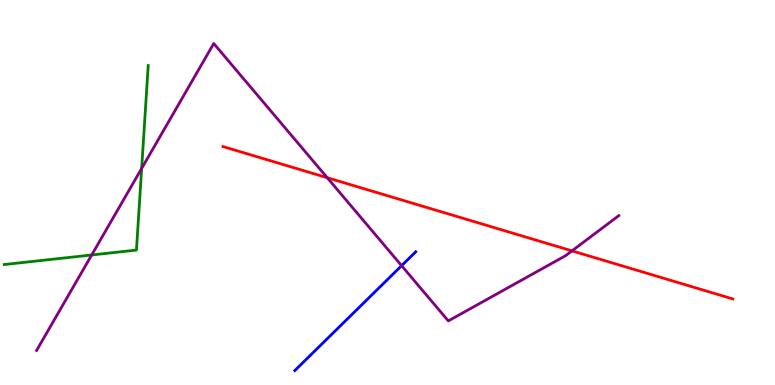[{'lines': ['blue', 'red'], 'intersections': []}, {'lines': ['green', 'red'], 'intersections': []}, {'lines': ['purple', 'red'], 'intersections': [{'x': 4.22, 'y': 5.38}, {'x': 7.38, 'y': 3.48}]}, {'lines': ['blue', 'green'], 'intersections': []}, {'lines': ['blue', 'purple'], 'intersections': [{'x': 5.18, 'y': 3.1}]}, {'lines': ['green', 'purple'], 'intersections': [{'x': 1.18, 'y': 3.38}, {'x': 1.83, 'y': 5.63}]}]